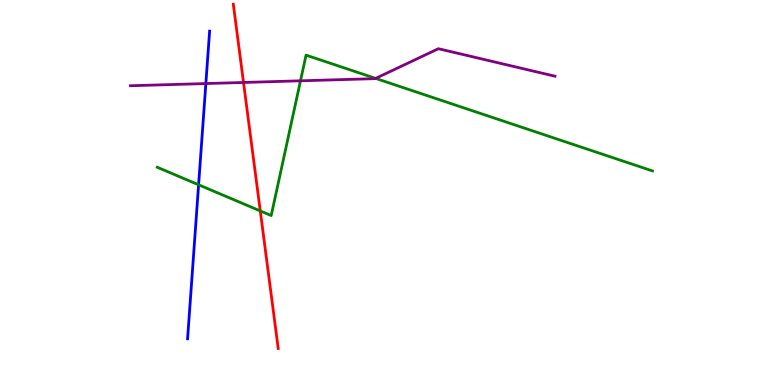[{'lines': ['blue', 'red'], 'intersections': []}, {'lines': ['green', 'red'], 'intersections': [{'x': 3.36, 'y': 4.52}]}, {'lines': ['purple', 'red'], 'intersections': [{'x': 3.14, 'y': 7.86}]}, {'lines': ['blue', 'green'], 'intersections': [{'x': 2.56, 'y': 5.2}]}, {'lines': ['blue', 'purple'], 'intersections': [{'x': 2.66, 'y': 7.83}]}, {'lines': ['green', 'purple'], 'intersections': [{'x': 3.88, 'y': 7.9}, {'x': 4.85, 'y': 7.96}]}]